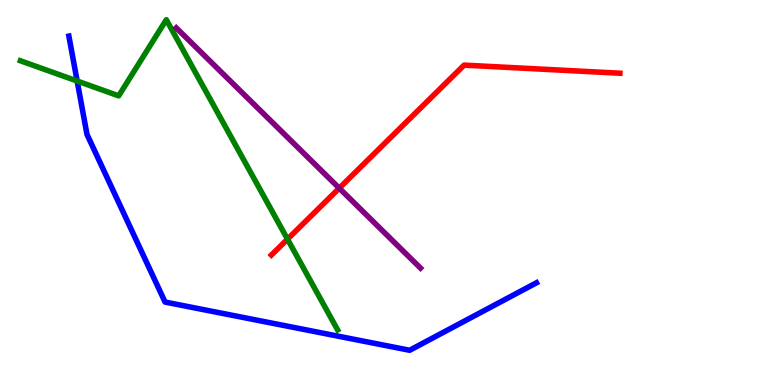[{'lines': ['blue', 'red'], 'intersections': []}, {'lines': ['green', 'red'], 'intersections': [{'x': 3.71, 'y': 3.79}]}, {'lines': ['purple', 'red'], 'intersections': [{'x': 4.38, 'y': 5.11}]}, {'lines': ['blue', 'green'], 'intersections': [{'x': 0.995, 'y': 7.9}]}, {'lines': ['blue', 'purple'], 'intersections': []}, {'lines': ['green', 'purple'], 'intersections': []}]